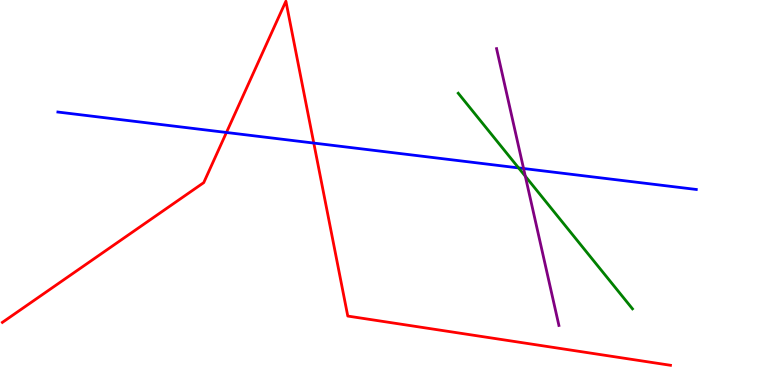[{'lines': ['blue', 'red'], 'intersections': [{'x': 2.92, 'y': 6.56}, {'x': 4.05, 'y': 6.28}]}, {'lines': ['green', 'red'], 'intersections': []}, {'lines': ['purple', 'red'], 'intersections': []}, {'lines': ['blue', 'green'], 'intersections': [{'x': 6.69, 'y': 5.64}]}, {'lines': ['blue', 'purple'], 'intersections': [{'x': 6.76, 'y': 5.62}]}, {'lines': ['green', 'purple'], 'intersections': [{'x': 6.78, 'y': 5.42}]}]